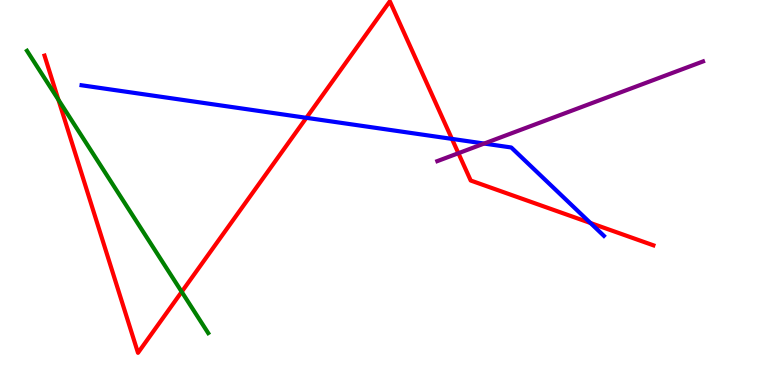[{'lines': ['blue', 'red'], 'intersections': [{'x': 3.95, 'y': 6.94}, {'x': 5.83, 'y': 6.39}, {'x': 7.62, 'y': 4.21}]}, {'lines': ['green', 'red'], 'intersections': [{'x': 0.753, 'y': 7.41}, {'x': 2.34, 'y': 2.42}]}, {'lines': ['purple', 'red'], 'intersections': [{'x': 5.91, 'y': 6.02}]}, {'lines': ['blue', 'green'], 'intersections': []}, {'lines': ['blue', 'purple'], 'intersections': [{'x': 6.25, 'y': 6.27}]}, {'lines': ['green', 'purple'], 'intersections': []}]